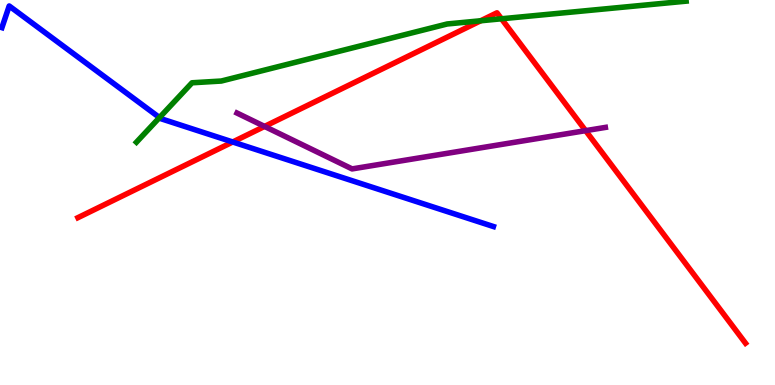[{'lines': ['blue', 'red'], 'intersections': [{'x': 3.0, 'y': 6.31}]}, {'lines': ['green', 'red'], 'intersections': [{'x': 6.2, 'y': 9.46}, {'x': 6.47, 'y': 9.51}]}, {'lines': ['purple', 'red'], 'intersections': [{'x': 3.41, 'y': 6.72}, {'x': 7.56, 'y': 6.61}]}, {'lines': ['blue', 'green'], 'intersections': [{'x': 2.06, 'y': 6.95}]}, {'lines': ['blue', 'purple'], 'intersections': []}, {'lines': ['green', 'purple'], 'intersections': []}]